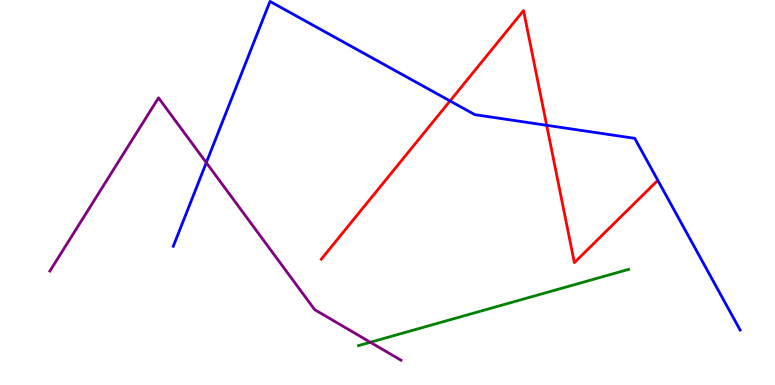[{'lines': ['blue', 'red'], 'intersections': [{'x': 5.81, 'y': 7.38}, {'x': 7.05, 'y': 6.75}]}, {'lines': ['green', 'red'], 'intersections': []}, {'lines': ['purple', 'red'], 'intersections': []}, {'lines': ['blue', 'green'], 'intersections': []}, {'lines': ['blue', 'purple'], 'intersections': [{'x': 2.66, 'y': 5.77}]}, {'lines': ['green', 'purple'], 'intersections': [{'x': 4.78, 'y': 1.11}]}]